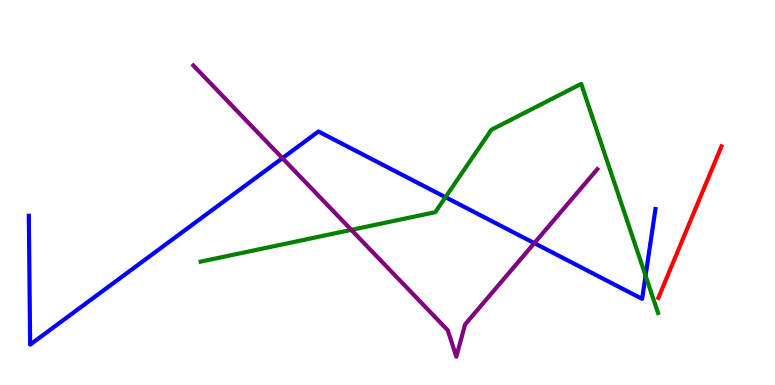[{'lines': ['blue', 'red'], 'intersections': []}, {'lines': ['green', 'red'], 'intersections': []}, {'lines': ['purple', 'red'], 'intersections': []}, {'lines': ['blue', 'green'], 'intersections': [{'x': 5.75, 'y': 4.88}, {'x': 8.33, 'y': 2.84}]}, {'lines': ['blue', 'purple'], 'intersections': [{'x': 3.64, 'y': 5.89}, {'x': 6.89, 'y': 3.68}]}, {'lines': ['green', 'purple'], 'intersections': [{'x': 4.53, 'y': 4.03}]}]